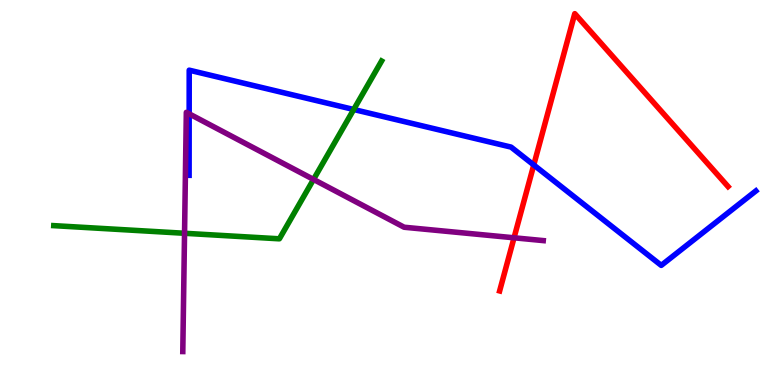[{'lines': ['blue', 'red'], 'intersections': [{'x': 6.89, 'y': 5.72}]}, {'lines': ['green', 'red'], 'intersections': []}, {'lines': ['purple', 'red'], 'intersections': [{'x': 6.63, 'y': 3.82}]}, {'lines': ['blue', 'green'], 'intersections': [{'x': 4.56, 'y': 7.16}]}, {'lines': ['blue', 'purple'], 'intersections': [{'x': 2.44, 'y': 7.04}]}, {'lines': ['green', 'purple'], 'intersections': [{'x': 2.38, 'y': 3.94}, {'x': 4.05, 'y': 5.34}]}]